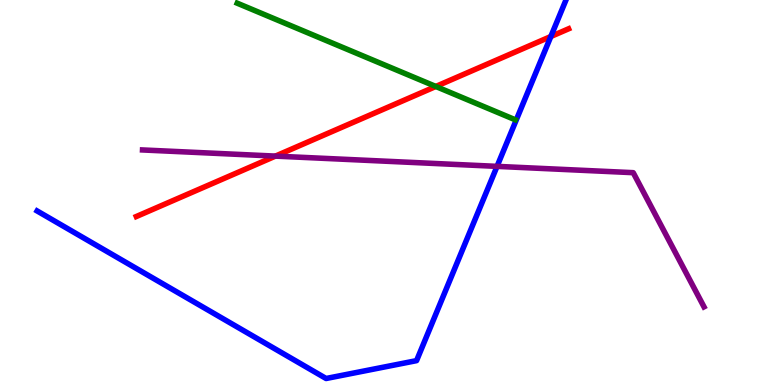[{'lines': ['blue', 'red'], 'intersections': [{'x': 7.11, 'y': 9.05}]}, {'lines': ['green', 'red'], 'intersections': [{'x': 5.62, 'y': 7.75}]}, {'lines': ['purple', 'red'], 'intersections': [{'x': 3.55, 'y': 5.95}]}, {'lines': ['blue', 'green'], 'intersections': []}, {'lines': ['blue', 'purple'], 'intersections': [{'x': 6.41, 'y': 5.68}]}, {'lines': ['green', 'purple'], 'intersections': []}]